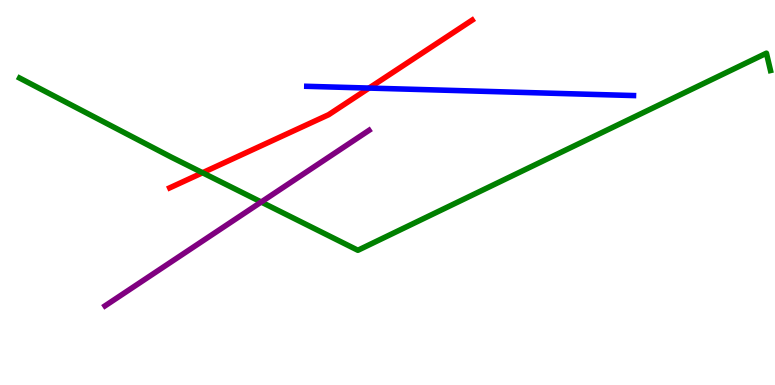[{'lines': ['blue', 'red'], 'intersections': [{'x': 4.76, 'y': 7.71}]}, {'lines': ['green', 'red'], 'intersections': [{'x': 2.61, 'y': 5.51}]}, {'lines': ['purple', 'red'], 'intersections': []}, {'lines': ['blue', 'green'], 'intersections': []}, {'lines': ['blue', 'purple'], 'intersections': []}, {'lines': ['green', 'purple'], 'intersections': [{'x': 3.37, 'y': 4.75}]}]